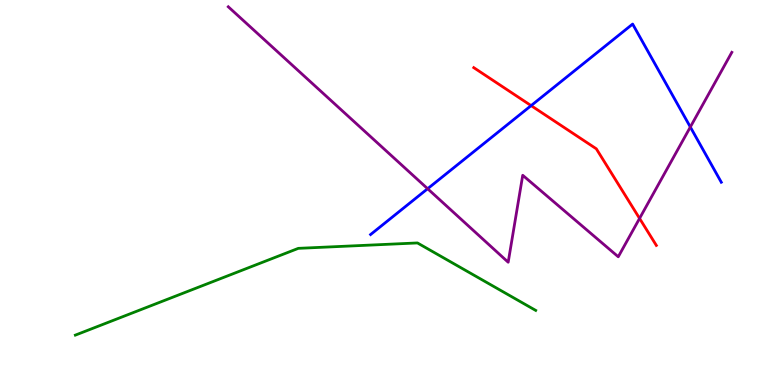[{'lines': ['blue', 'red'], 'intersections': [{'x': 6.85, 'y': 7.26}]}, {'lines': ['green', 'red'], 'intersections': []}, {'lines': ['purple', 'red'], 'intersections': [{'x': 8.25, 'y': 4.33}]}, {'lines': ['blue', 'green'], 'intersections': []}, {'lines': ['blue', 'purple'], 'intersections': [{'x': 5.52, 'y': 5.1}, {'x': 8.91, 'y': 6.7}]}, {'lines': ['green', 'purple'], 'intersections': []}]